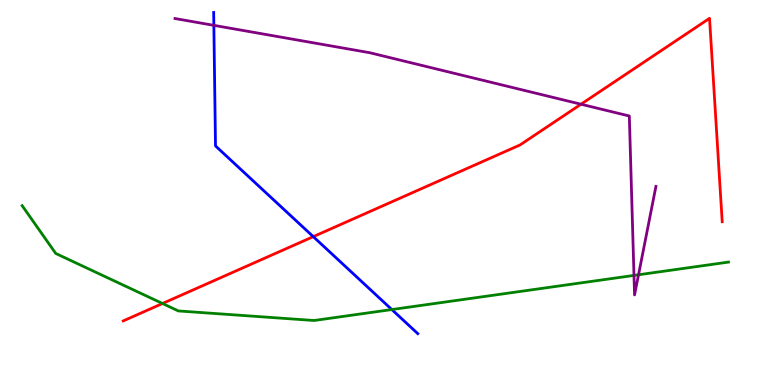[{'lines': ['blue', 'red'], 'intersections': [{'x': 4.04, 'y': 3.85}]}, {'lines': ['green', 'red'], 'intersections': [{'x': 2.1, 'y': 2.12}]}, {'lines': ['purple', 'red'], 'intersections': [{'x': 7.5, 'y': 7.29}]}, {'lines': ['blue', 'green'], 'intersections': [{'x': 5.06, 'y': 1.96}]}, {'lines': ['blue', 'purple'], 'intersections': [{'x': 2.76, 'y': 9.34}]}, {'lines': ['green', 'purple'], 'intersections': [{'x': 8.18, 'y': 2.85}, {'x': 8.24, 'y': 2.86}]}]